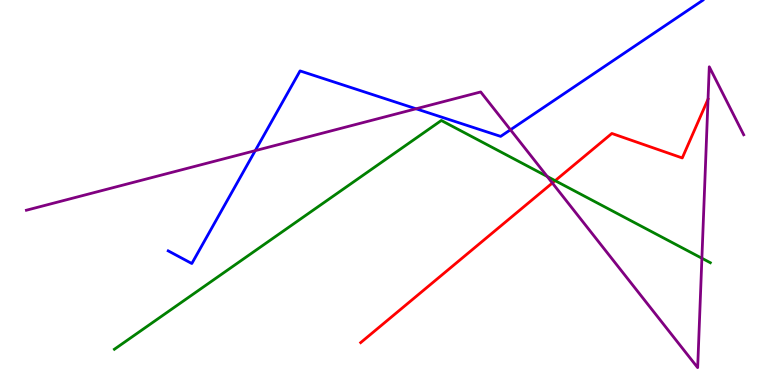[{'lines': ['blue', 'red'], 'intersections': []}, {'lines': ['green', 'red'], 'intersections': [{'x': 7.16, 'y': 5.31}]}, {'lines': ['purple', 'red'], 'intersections': [{'x': 7.13, 'y': 5.25}, {'x': 9.14, 'y': 7.42}]}, {'lines': ['blue', 'green'], 'intersections': []}, {'lines': ['blue', 'purple'], 'intersections': [{'x': 3.29, 'y': 6.09}, {'x': 5.37, 'y': 7.17}, {'x': 6.59, 'y': 6.63}]}, {'lines': ['green', 'purple'], 'intersections': [{'x': 7.06, 'y': 5.42}, {'x': 9.06, 'y': 3.29}]}]